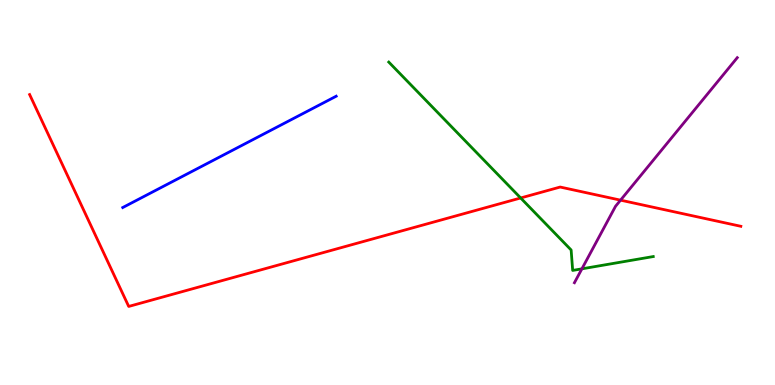[{'lines': ['blue', 'red'], 'intersections': []}, {'lines': ['green', 'red'], 'intersections': [{'x': 6.72, 'y': 4.86}]}, {'lines': ['purple', 'red'], 'intersections': [{'x': 8.01, 'y': 4.8}]}, {'lines': ['blue', 'green'], 'intersections': []}, {'lines': ['blue', 'purple'], 'intersections': []}, {'lines': ['green', 'purple'], 'intersections': [{'x': 7.51, 'y': 3.02}]}]